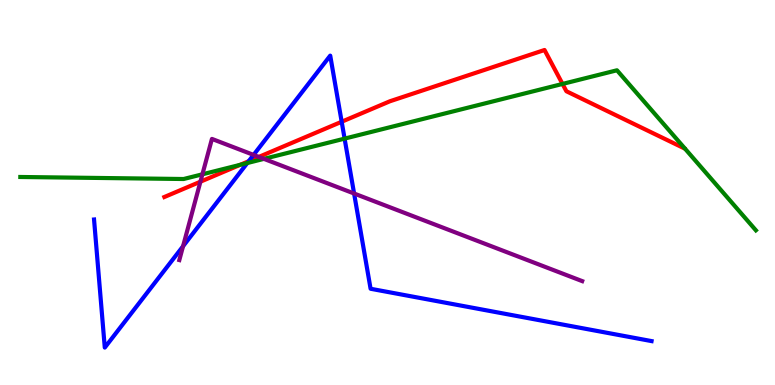[{'lines': ['blue', 'red'], 'intersections': [{'x': 3.21, 'y': 5.81}, {'x': 4.41, 'y': 6.84}]}, {'lines': ['green', 'red'], 'intersections': [{'x': 3.1, 'y': 5.72}, {'x': 7.26, 'y': 7.82}]}, {'lines': ['purple', 'red'], 'intersections': [{'x': 2.59, 'y': 5.28}, {'x': 3.34, 'y': 5.92}]}, {'lines': ['blue', 'green'], 'intersections': [{'x': 3.19, 'y': 5.77}, {'x': 4.45, 'y': 6.4}]}, {'lines': ['blue', 'purple'], 'intersections': [{'x': 2.36, 'y': 3.6}, {'x': 3.27, 'y': 5.98}, {'x': 4.57, 'y': 4.97}]}, {'lines': ['green', 'purple'], 'intersections': [{'x': 2.61, 'y': 5.47}, {'x': 3.41, 'y': 5.87}]}]